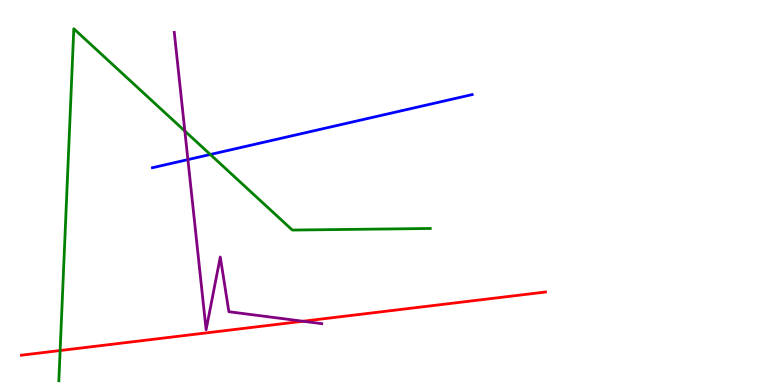[{'lines': ['blue', 'red'], 'intersections': []}, {'lines': ['green', 'red'], 'intersections': [{'x': 0.776, 'y': 0.895}]}, {'lines': ['purple', 'red'], 'intersections': [{'x': 3.91, 'y': 1.66}]}, {'lines': ['blue', 'green'], 'intersections': [{'x': 2.71, 'y': 5.99}]}, {'lines': ['blue', 'purple'], 'intersections': [{'x': 2.42, 'y': 5.85}]}, {'lines': ['green', 'purple'], 'intersections': [{'x': 2.39, 'y': 6.6}]}]